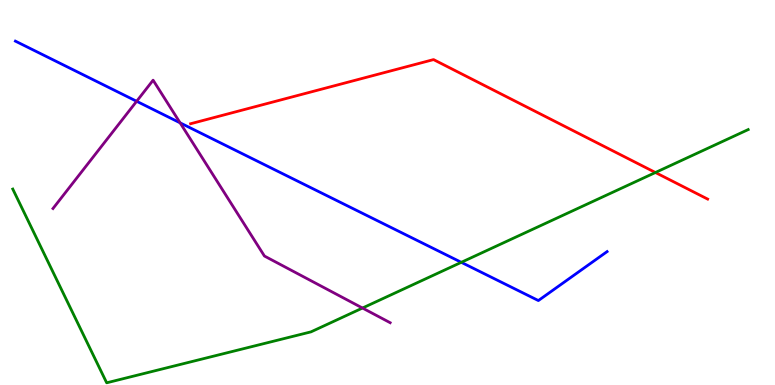[{'lines': ['blue', 'red'], 'intersections': []}, {'lines': ['green', 'red'], 'intersections': [{'x': 8.46, 'y': 5.52}]}, {'lines': ['purple', 'red'], 'intersections': []}, {'lines': ['blue', 'green'], 'intersections': [{'x': 5.95, 'y': 3.19}]}, {'lines': ['blue', 'purple'], 'intersections': [{'x': 1.76, 'y': 7.37}, {'x': 2.32, 'y': 6.81}]}, {'lines': ['green', 'purple'], 'intersections': [{'x': 4.68, 'y': 2.0}]}]